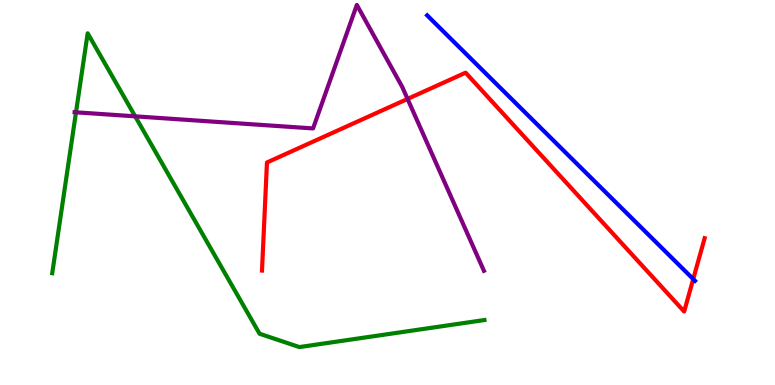[{'lines': ['blue', 'red'], 'intersections': [{'x': 8.94, 'y': 2.75}]}, {'lines': ['green', 'red'], 'intersections': []}, {'lines': ['purple', 'red'], 'intersections': [{'x': 5.26, 'y': 7.43}]}, {'lines': ['blue', 'green'], 'intersections': []}, {'lines': ['blue', 'purple'], 'intersections': []}, {'lines': ['green', 'purple'], 'intersections': [{'x': 0.981, 'y': 7.08}, {'x': 1.74, 'y': 6.98}]}]